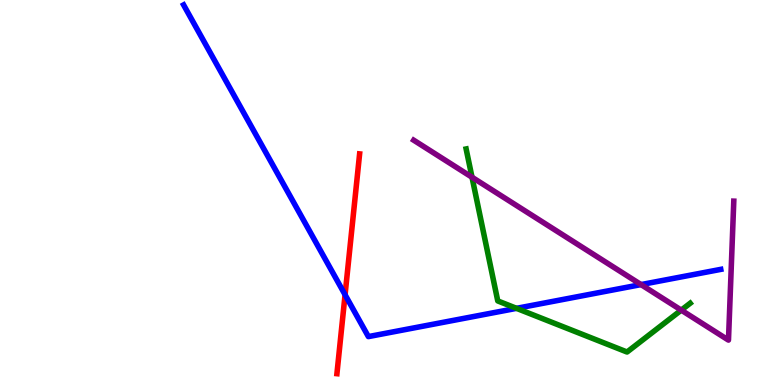[{'lines': ['blue', 'red'], 'intersections': [{'x': 4.45, 'y': 2.34}]}, {'lines': ['green', 'red'], 'intersections': []}, {'lines': ['purple', 'red'], 'intersections': []}, {'lines': ['blue', 'green'], 'intersections': [{'x': 6.66, 'y': 1.99}]}, {'lines': ['blue', 'purple'], 'intersections': [{'x': 8.27, 'y': 2.61}]}, {'lines': ['green', 'purple'], 'intersections': [{'x': 6.09, 'y': 5.4}, {'x': 8.79, 'y': 1.94}]}]